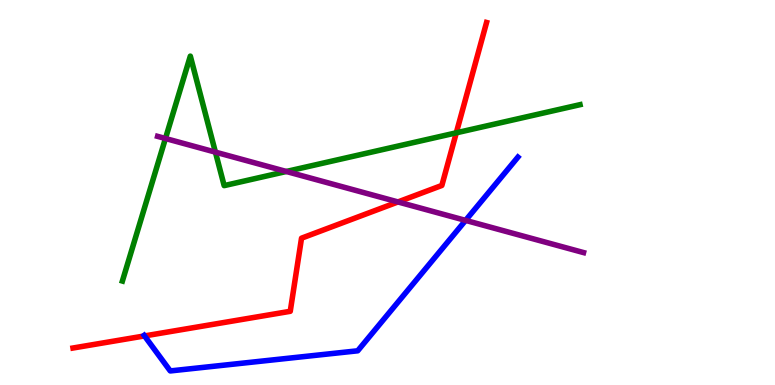[{'lines': ['blue', 'red'], 'intersections': [{'x': 1.86, 'y': 1.27}]}, {'lines': ['green', 'red'], 'intersections': [{'x': 5.89, 'y': 6.55}]}, {'lines': ['purple', 'red'], 'intersections': [{'x': 5.14, 'y': 4.75}]}, {'lines': ['blue', 'green'], 'intersections': []}, {'lines': ['blue', 'purple'], 'intersections': [{'x': 6.01, 'y': 4.28}]}, {'lines': ['green', 'purple'], 'intersections': [{'x': 2.13, 'y': 6.4}, {'x': 2.78, 'y': 6.05}, {'x': 3.69, 'y': 5.55}]}]